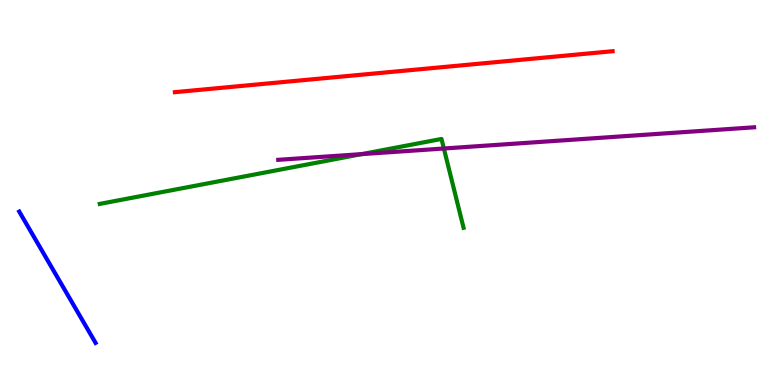[{'lines': ['blue', 'red'], 'intersections': []}, {'lines': ['green', 'red'], 'intersections': []}, {'lines': ['purple', 'red'], 'intersections': []}, {'lines': ['blue', 'green'], 'intersections': []}, {'lines': ['blue', 'purple'], 'intersections': []}, {'lines': ['green', 'purple'], 'intersections': [{'x': 4.67, 'y': 6.0}, {'x': 5.73, 'y': 6.14}]}]